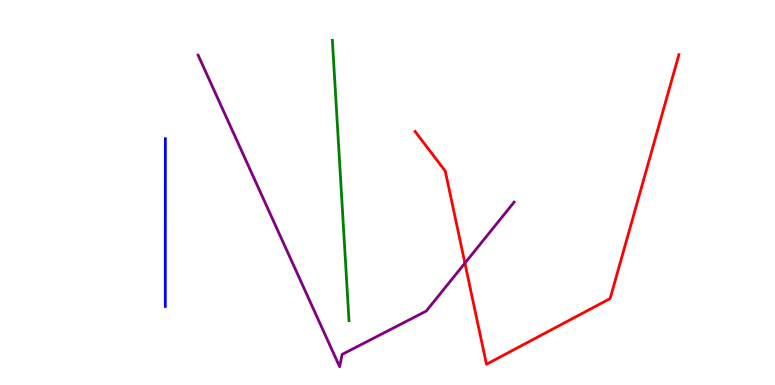[{'lines': ['blue', 'red'], 'intersections': []}, {'lines': ['green', 'red'], 'intersections': []}, {'lines': ['purple', 'red'], 'intersections': [{'x': 6.0, 'y': 3.17}]}, {'lines': ['blue', 'green'], 'intersections': []}, {'lines': ['blue', 'purple'], 'intersections': []}, {'lines': ['green', 'purple'], 'intersections': []}]